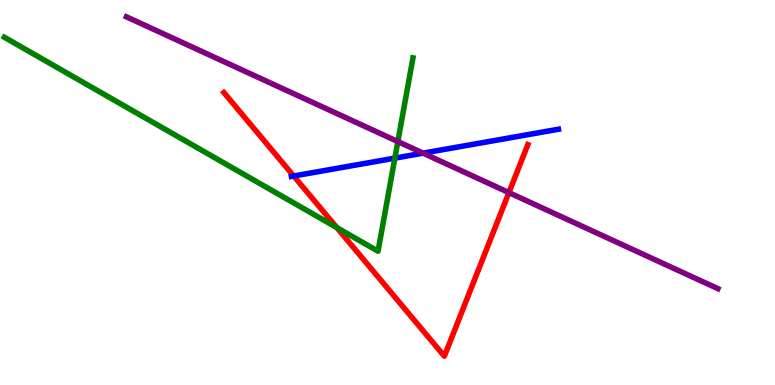[{'lines': ['blue', 'red'], 'intersections': [{'x': 3.79, 'y': 5.43}]}, {'lines': ['green', 'red'], 'intersections': [{'x': 4.35, 'y': 4.09}]}, {'lines': ['purple', 'red'], 'intersections': [{'x': 6.57, 'y': 5.0}]}, {'lines': ['blue', 'green'], 'intersections': [{'x': 5.09, 'y': 5.89}]}, {'lines': ['blue', 'purple'], 'intersections': [{'x': 5.46, 'y': 6.02}]}, {'lines': ['green', 'purple'], 'intersections': [{'x': 5.13, 'y': 6.32}]}]